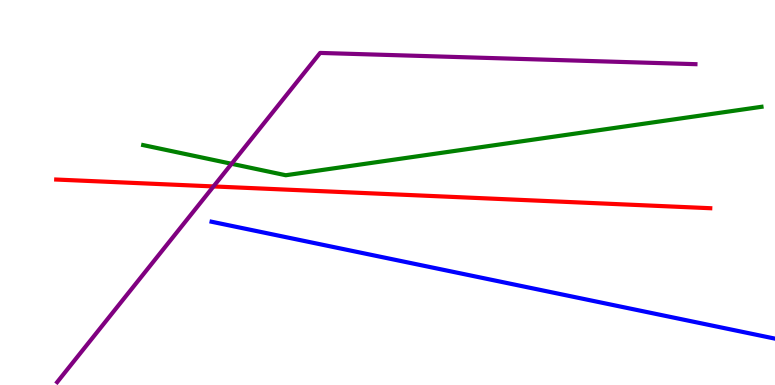[{'lines': ['blue', 'red'], 'intersections': []}, {'lines': ['green', 'red'], 'intersections': []}, {'lines': ['purple', 'red'], 'intersections': [{'x': 2.75, 'y': 5.16}]}, {'lines': ['blue', 'green'], 'intersections': []}, {'lines': ['blue', 'purple'], 'intersections': []}, {'lines': ['green', 'purple'], 'intersections': [{'x': 2.99, 'y': 5.75}]}]